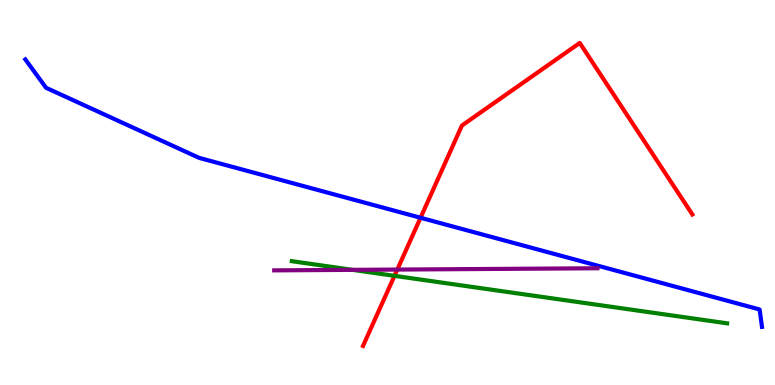[{'lines': ['blue', 'red'], 'intersections': [{'x': 5.43, 'y': 4.34}]}, {'lines': ['green', 'red'], 'intersections': [{'x': 5.09, 'y': 2.84}]}, {'lines': ['purple', 'red'], 'intersections': [{'x': 5.13, 'y': 3.0}]}, {'lines': ['blue', 'green'], 'intersections': []}, {'lines': ['blue', 'purple'], 'intersections': []}, {'lines': ['green', 'purple'], 'intersections': [{'x': 4.55, 'y': 2.99}]}]